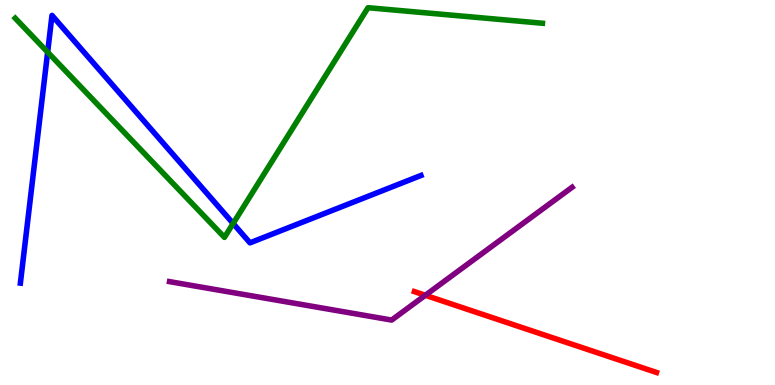[{'lines': ['blue', 'red'], 'intersections': []}, {'lines': ['green', 'red'], 'intersections': []}, {'lines': ['purple', 'red'], 'intersections': [{'x': 5.49, 'y': 2.33}]}, {'lines': ['blue', 'green'], 'intersections': [{'x': 0.615, 'y': 8.65}, {'x': 3.01, 'y': 4.2}]}, {'lines': ['blue', 'purple'], 'intersections': []}, {'lines': ['green', 'purple'], 'intersections': []}]